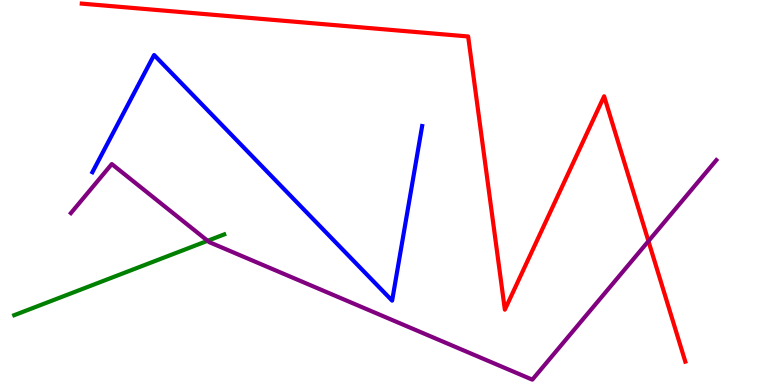[{'lines': ['blue', 'red'], 'intersections': []}, {'lines': ['green', 'red'], 'intersections': []}, {'lines': ['purple', 'red'], 'intersections': [{'x': 8.37, 'y': 3.74}]}, {'lines': ['blue', 'green'], 'intersections': []}, {'lines': ['blue', 'purple'], 'intersections': []}, {'lines': ['green', 'purple'], 'intersections': [{'x': 2.68, 'y': 3.75}]}]